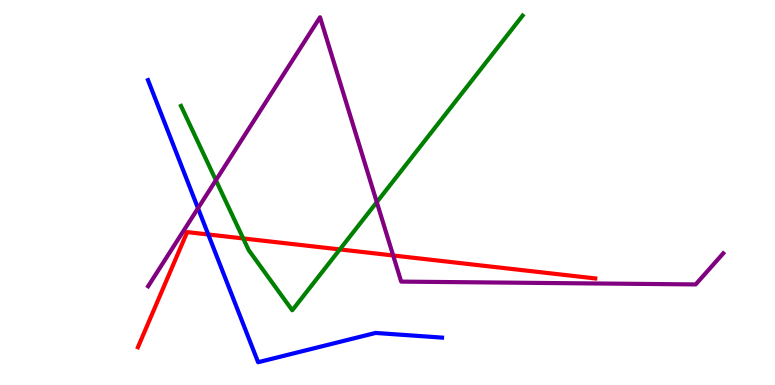[{'lines': ['blue', 'red'], 'intersections': [{'x': 2.69, 'y': 3.91}]}, {'lines': ['green', 'red'], 'intersections': [{'x': 3.14, 'y': 3.81}, {'x': 4.38, 'y': 3.52}]}, {'lines': ['purple', 'red'], 'intersections': [{'x': 5.07, 'y': 3.36}]}, {'lines': ['blue', 'green'], 'intersections': []}, {'lines': ['blue', 'purple'], 'intersections': [{'x': 2.55, 'y': 4.59}]}, {'lines': ['green', 'purple'], 'intersections': [{'x': 2.79, 'y': 5.32}, {'x': 4.86, 'y': 4.75}]}]